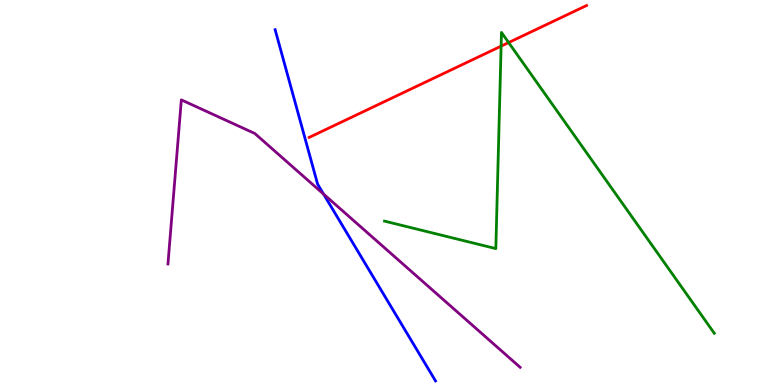[{'lines': ['blue', 'red'], 'intersections': []}, {'lines': ['green', 'red'], 'intersections': [{'x': 6.47, 'y': 8.8}, {'x': 6.56, 'y': 8.89}]}, {'lines': ['purple', 'red'], 'intersections': []}, {'lines': ['blue', 'green'], 'intersections': []}, {'lines': ['blue', 'purple'], 'intersections': [{'x': 4.18, 'y': 4.96}]}, {'lines': ['green', 'purple'], 'intersections': []}]